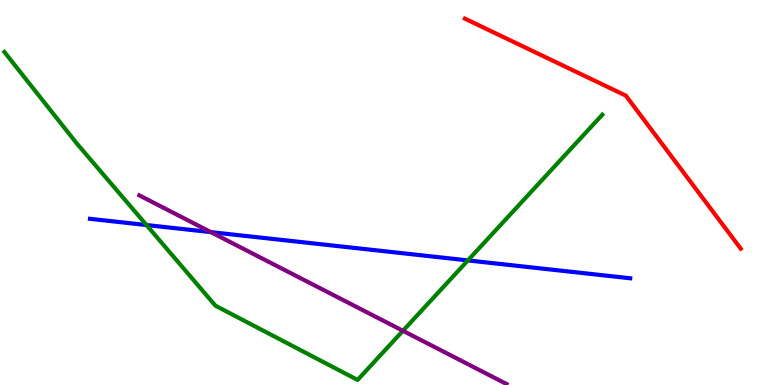[{'lines': ['blue', 'red'], 'intersections': []}, {'lines': ['green', 'red'], 'intersections': []}, {'lines': ['purple', 'red'], 'intersections': []}, {'lines': ['blue', 'green'], 'intersections': [{'x': 1.89, 'y': 4.15}, {'x': 6.04, 'y': 3.24}]}, {'lines': ['blue', 'purple'], 'intersections': [{'x': 2.72, 'y': 3.97}]}, {'lines': ['green', 'purple'], 'intersections': [{'x': 5.2, 'y': 1.41}]}]